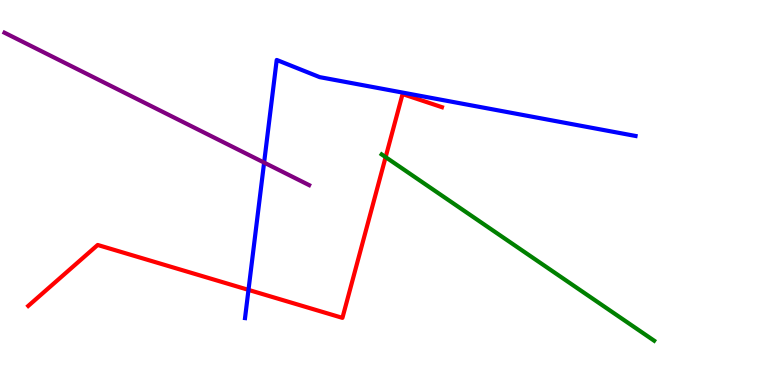[{'lines': ['blue', 'red'], 'intersections': [{'x': 3.21, 'y': 2.47}]}, {'lines': ['green', 'red'], 'intersections': [{'x': 4.98, 'y': 5.92}]}, {'lines': ['purple', 'red'], 'intersections': []}, {'lines': ['blue', 'green'], 'intersections': []}, {'lines': ['blue', 'purple'], 'intersections': [{'x': 3.41, 'y': 5.78}]}, {'lines': ['green', 'purple'], 'intersections': []}]